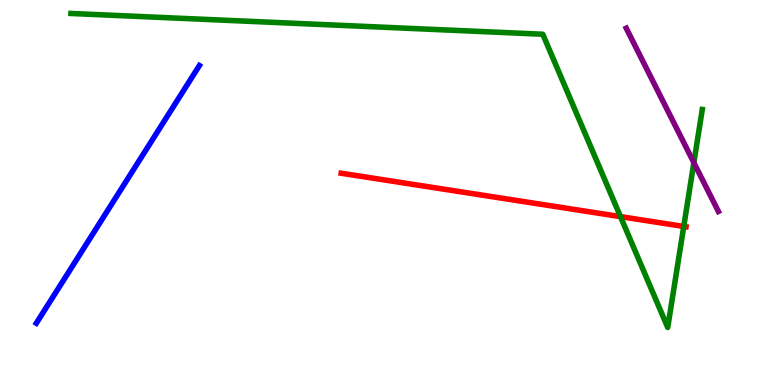[{'lines': ['blue', 'red'], 'intersections': []}, {'lines': ['green', 'red'], 'intersections': [{'x': 8.01, 'y': 4.37}, {'x': 8.82, 'y': 4.12}]}, {'lines': ['purple', 'red'], 'intersections': []}, {'lines': ['blue', 'green'], 'intersections': []}, {'lines': ['blue', 'purple'], 'intersections': []}, {'lines': ['green', 'purple'], 'intersections': [{'x': 8.95, 'y': 5.78}]}]